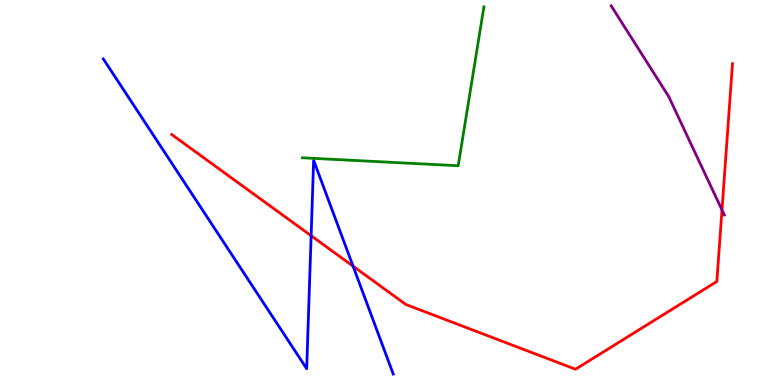[{'lines': ['blue', 'red'], 'intersections': [{'x': 4.01, 'y': 3.88}, {'x': 4.56, 'y': 3.09}]}, {'lines': ['green', 'red'], 'intersections': []}, {'lines': ['purple', 'red'], 'intersections': [{'x': 9.32, 'y': 4.55}]}, {'lines': ['blue', 'green'], 'intersections': []}, {'lines': ['blue', 'purple'], 'intersections': []}, {'lines': ['green', 'purple'], 'intersections': []}]